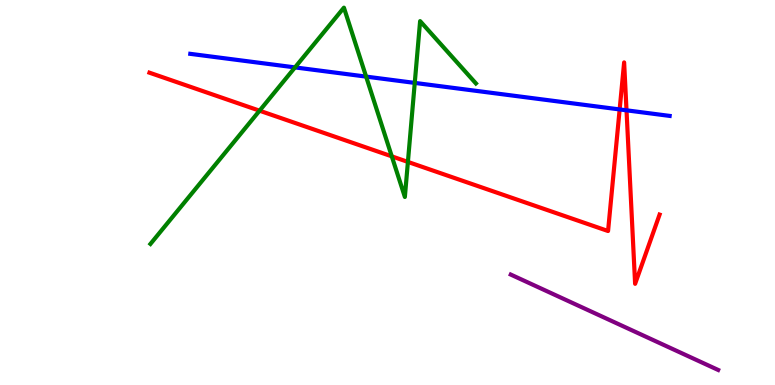[{'lines': ['blue', 'red'], 'intersections': [{'x': 8.0, 'y': 7.16}, {'x': 8.08, 'y': 7.13}]}, {'lines': ['green', 'red'], 'intersections': [{'x': 3.35, 'y': 7.12}, {'x': 5.06, 'y': 5.94}, {'x': 5.26, 'y': 5.79}]}, {'lines': ['purple', 'red'], 'intersections': []}, {'lines': ['blue', 'green'], 'intersections': [{'x': 3.81, 'y': 8.25}, {'x': 4.72, 'y': 8.01}, {'x': 5.35, 'y': 7.85}]}, {'lines': ['blue', 'purple'], 'intersections': []}, {'lines': ['green', 'purple'], 'intersections': []}]